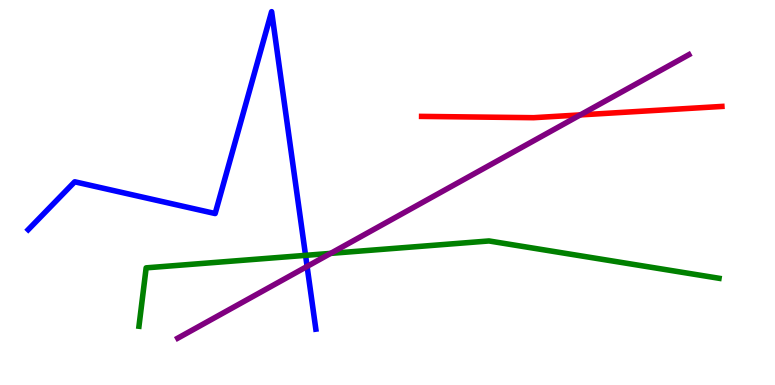[{'lines': ['blue', 'red'], 'intersections': []}, {'lines': ['green', 'red'], 'intersections': []}, {'lines': ['purple', 'red'], 'intersections': [{'x': 7.49, 'y': 7.02}]}, {'lines': ['blue', 'green'], 'intersections': [{'x': 3.94, 'y': 3.37}]}, {'lines': ['blue', 'purple'], 'intersections': [{'x': 3.96, 'y': 3.08}]}, {'lines': ['green', 'purple'], 'intersections': [{'x': 4.27, 'y': 3.42}]}]